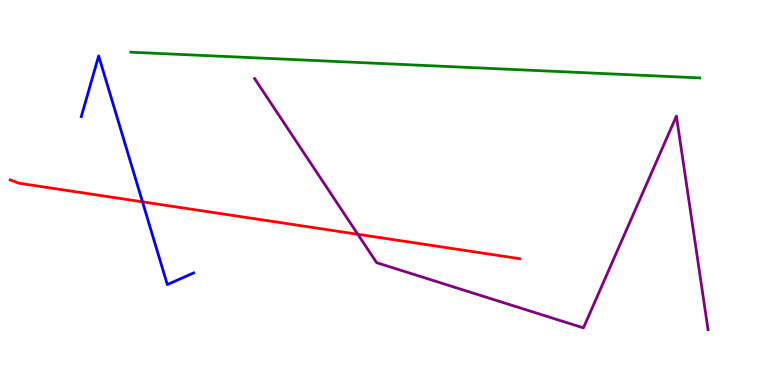[{'lines': ['blue', 'red'], 'intersections': [{'x': 1.84, 'y': 4.76}]}, {'lines': ['green', 'red'], 'intersections': []}, {'lines': ['purple', 'red'], 'intersections': [{'x': 4.62, 'y': 3.91}]}, {'lines': ['blue', 'green'], 'intersections': []}, {'lines': ['blue', 'purple'], 'intersections': []}, {'lines': ['green', 'purple'], 'intersections': []}]